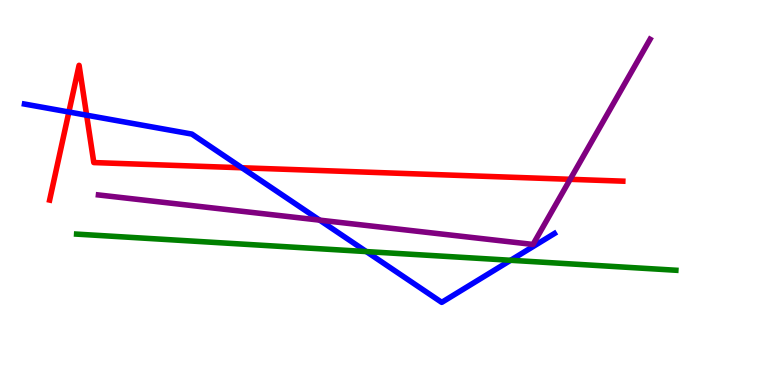[{'lines': ['blue', 'red'], 'intersections': [{'x': 0.889, 'y': 7.09}, {'x': 1.12, 'y': 7.01}, {'x': 3.12, 'y': 5.64}]}, {'lines': ['green', 'red'], 'intersections': []}, {'lines': ['purple', 'red'], 'intersections': [{'x': 7.36, 'y': 5.34}]}, {'lines': ['blue', 'green'], 'intersections': [{'x': 4.73, 'y': 3.47}, {'x': 6.59, 'y': 3.24}]}, {'lines': ['blue', 'purple'], 'intersections': [{'x': 4.12, 'y': 4.28}]}, {'lines': ['green', 'purple'], 'intersections': []}]